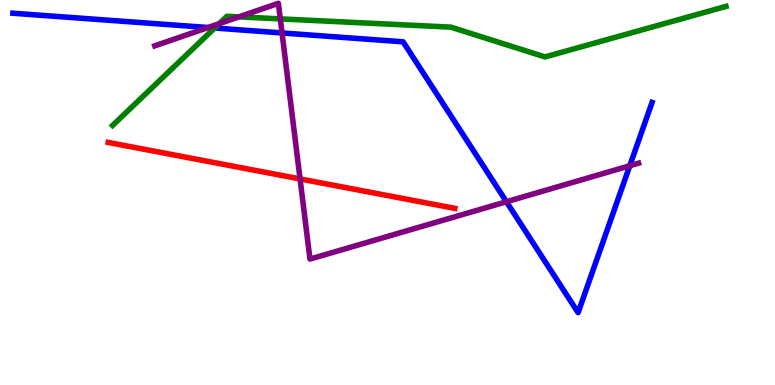[{'lines': ['blue', 'red'], 'intersections': []}, {'lines': ['green', 'red'], 'intersections': []}, {'lines': ['purple', 'red'], 'intersections': [{'x': 3.87, 'y': 5.35}]}, {'lines': ['blue', 'green'], 'intersections': [{'x': 2.77, 'y': 9.27}]}, {'lines': ['blue', 'purple'], 'intersections': [{'x': 2.68, 'y': 9.29}, {'x': 3.64, 'y': 9.14}, {'x': 6.53, 'y': 4.76}, {'x': 8.13, 'y': 5.69}]}, {'lines': ['green', 'purple'], 'intersections': [{'x': 2.83, 'y': 9.38}, {'x': 3.08, 'y': 9.56}, {'x': 3.62, 'y': 9.51}]}]